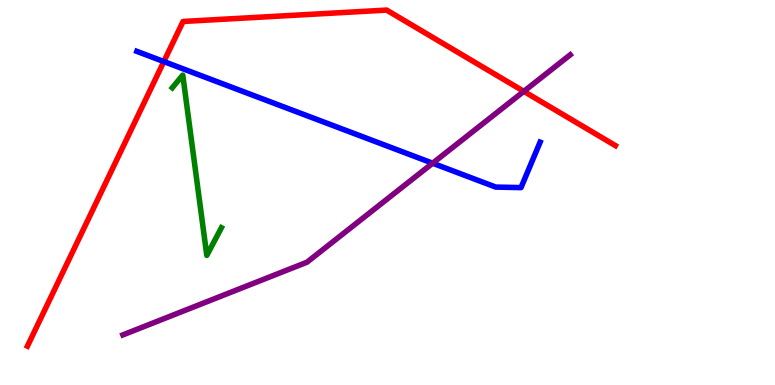[{'lines': ['blue', 'red'], 'intersections': [{'x': 2.11, 'y': 8.4}]}, {'lines': ['green', 'red'], 'intersections': []}, {'lines': ['purple', 'red'], 'intersections': [{'x': 6.76, 'y': 7.63}]}, {'lines': ['blue', 'green'], 'intersections': []}, {'lines': ['blue', 'purple'], 'intersections': [{'x': 5.58, 'y': 5.76}]}, {'lines': ['green', 'purple'], 'intersections': []}]